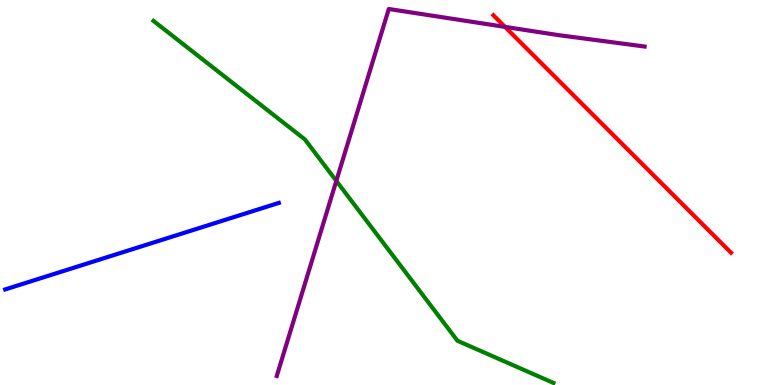[{'lines': ['blue', 'red'], 'intersections': []}, {'lines': ['green', 'red'], 'intersections': []}, {'lines': ['purple', 'red'], 'intersections': [{'x': 6.52, 'y': 9.3}]}, {'lines': ['blue', 'green'], 'intersections': []}, {'lines': ['blue', 'purple'], 'intersections': []}, {'lines': ['green', 'purple'], 'intersections': [{'x': 4.34, 'y': 5.3}]}]